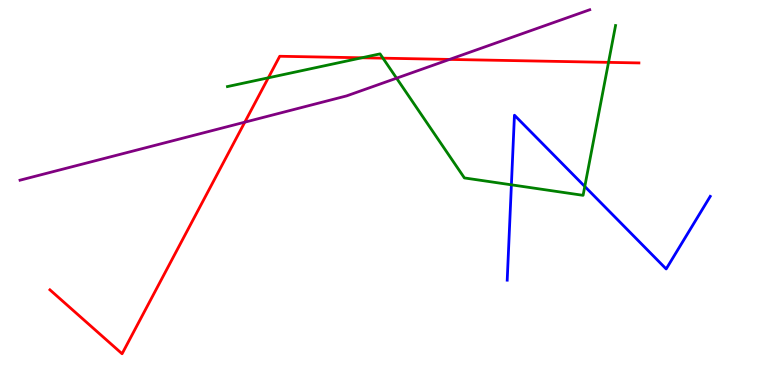[{'lines': ['blue', 'red'], 'intersections': []}, {'lines': ['green', 'red'], 'intersections': [{'x': 3.46, 'y': 7.98}, {'x': 4.67, 'y': 8.5}, {'x': 4.94, 'y': 8.49}, {'x': 7.85, 'y': 8.38}]}, {'lines': ['purple', 'red'], 'intersections': [{'x': 3.16, 'y': 6.83}, {'x': 5.8, 'y': 8.46}]}, {'lines': ['blue', 'green'], 'intersections': [{'x': 6.6, 'y': 5.2}, {'x': 7.55, 'y': 5.16}]}, {'lines': ['blue', 'purple'], 'intersections': []}, {'lines': ['green', 'purple'], 'intersections': [{'x': 5.12, 'y': 7.97}]}]